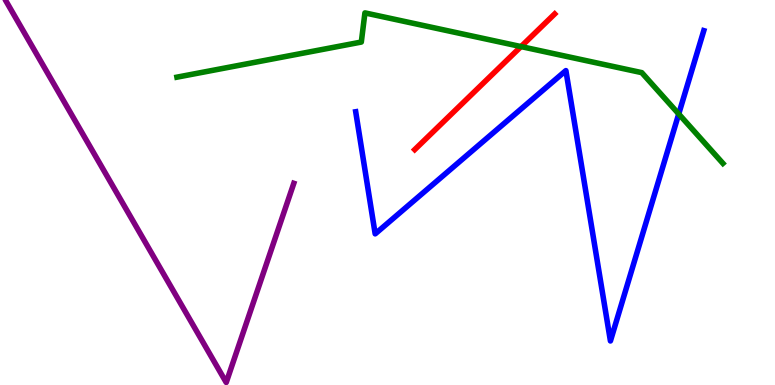[{'lines': ['blue', 'red'], 'intersections': []}, {'lines': ['green', 'red'], 'intersections': [{'x': 6.72, 'y': 8.79}]}, {'lines': ['purple', 'red'], 'intersections': []}, {'lines': ['blue', 'green'], 'intersections': [{'x': 8.76, 'y': 7.04}]}, {'lines': ['blue', 'purple'], 'intersections': []}, {'lines': ['green', 'purple'], 'intersections': []}]